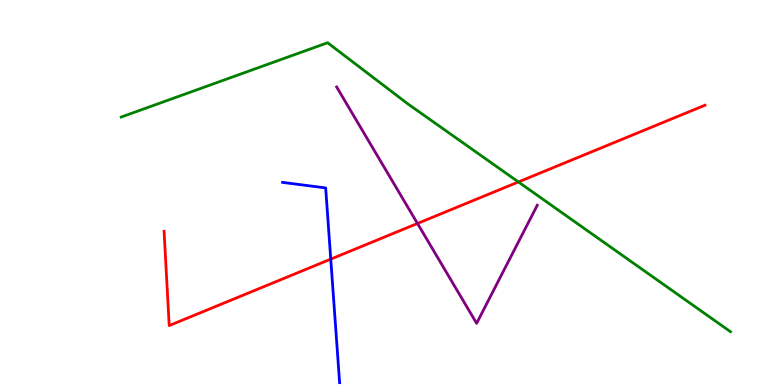[{'lines': ['blue', 'red'], 'intersections': [{'x': 4.27, 'y': 3.27}]}, {'lines': ['green', 'red'], 'intersections': [{'x': 6.69, 'y': 5.27}]}, {'lines': ['purple', 'red'], 'intersections': [{'x': 5.39, 'y': 4.2}]}, {'lines': ['blue', 'green'], 'intersections': []}, {'lines': ['blue', 'purple'], 'intersections': []}, {'lines': ['green', 'purple'], 'intersections': []}]